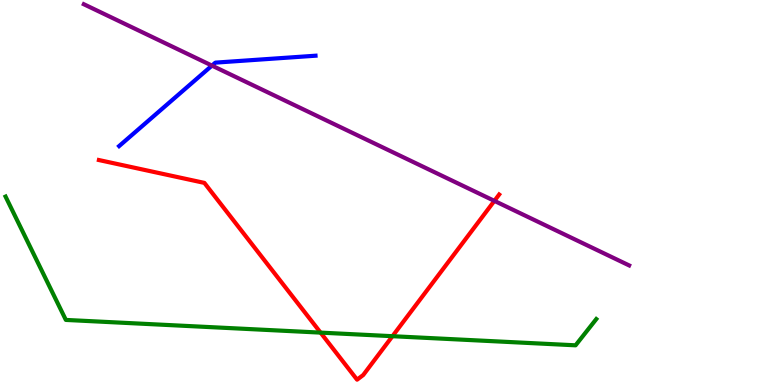[{'lines': ['blue', 'red'], 'intersections': []}, {'lines': ['green', 'red'], 'intersections': [{'x': 4.14, 'y': 1.36}, {'x': 5.06, 'y': 1.27}]}, {'lines': ['purple', 'red'], 'intersections': [{'x': 6.38, 'y': 4.78}]}, {'lines': ['blue', 'green'], 'intersections': []}, {'lines': ['blue', 'purple'], 'intersections': [{'x': 2.73, 'y': 8.3}]}, {'lines': ['green', 'purple'], 'intersections': []}]